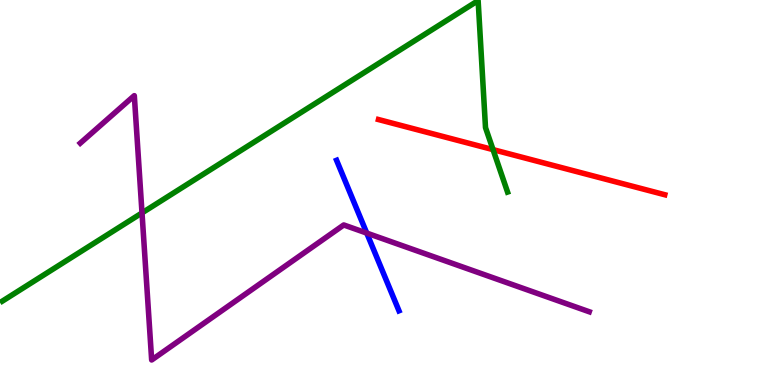[{'lines': ['blue', 'red'], 'intersections': []}, {'lines': ['green', 'red'], 'intersections': [{'x': 6.36, 'y': 6.11}]}, {'lines': ['purple', 'red'], 'intersections': []}, {'lines': ['blue', 'green'], 'intersections': []}, {'lines': ['blue', 'purple'], 'intersections': [{'x': 4.73, 'y': 3.95}]}, {'lines': ['green', 'purple'], 'intersections': [{'x': 1.83, 'y': 4.47}]}]